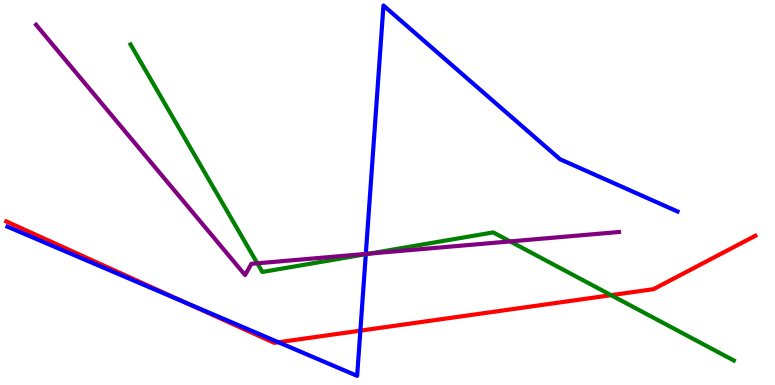[{'lines': ['blue', 'red'], 'intersections': [{'x': 2.39, 'y': 2.14}, {'x': 3.59, 'y': 1.11}, {'x': 4.65, 'y': 1.41}]}, {'lines': ['green', 'red'], 'intersections': [{'x': 7.89, 'y': 2.33}]}, {'lines': ['purple', 'red'], 'intersections': []}, {'lines': ['blue', 'green'], 'intersections': [{'x': 4.72, 'y': 3.4}]}, {'lines': ['blue', 'purple'], 'intersections': [{'x': 4.72, 'y': 3.4}]}, {'lines': ['green', 'purple'], 'intersections': [{'x': 3.32, 'y': 3.16}, {'x': 4.77, 'y': 3.41}, {'x': 6.58, 'y': 3.73}]}]